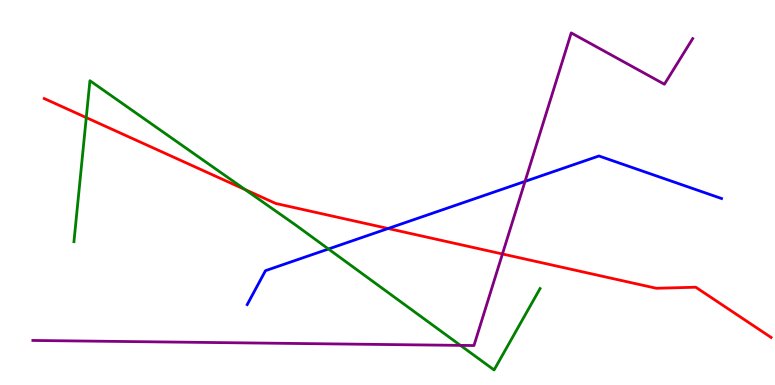[{'lines': ['blue', 'red'], 'intersections': [{'x': 5.01, 'y': 4.06}]}, {'lines': ['green', 'red'], 'intersections': [{'x': 1.11, 'y': 6.95}, {'x': 3.16, 'y': 5.08}]}, {'lines': ['purple', 'red'], 'intersections': [{'x': 6.48, 'y': 3.4}]}, {'lines': ['blue', 'green'], 'intersections': [{'x': 4.24, 'y': 3.53}]}, {'lines': ['blue', 'purple'], 'intersections': [{'x': 6.77, 'y': 5.29}]}, {'lines': ['green', 'purple'], 'intersections': [{'x': 5.94, 'y': 1.03}]}]